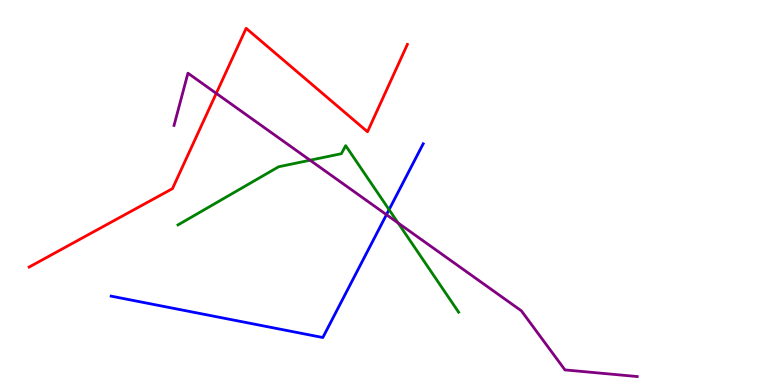[{'lines': ['blue', 'red'], 'intersections': []}, {'lines': ['green', 'red'], 'intersections': []}, {'lines': ['purple', 'red'], 'intersections': [{'x': 2.79, 'y': 7.58}]}, {'lines': ['blue', 'green'], 'intersections': [{'x': 5.02, 'y': 4.55}]}, {'lines': ['blue', 'purple'], 'intersections': [{'x': 4.99, 'y': 4.42}]}, {'lines': ['green', 'purple'], 'intersections': [{'x': 4.0, 'y': 5.84}, {'x': 5.14, 'y': 4.21}]}]